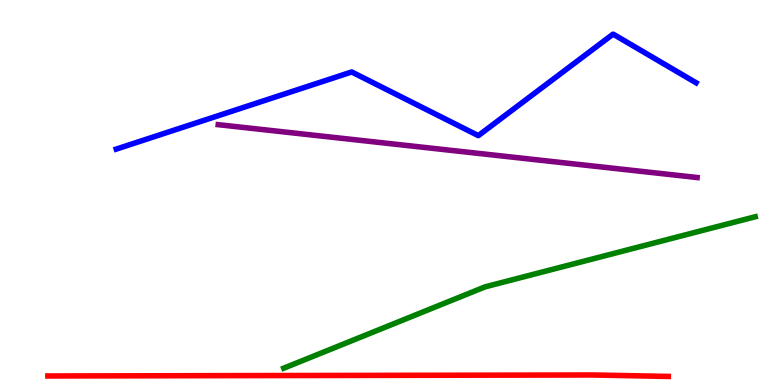[{'lines': ['blue', 'red'], 'intersections': []}, {'lines': ['green', 'red'], 'intersections': []}, {'lines': ['purple', 'red'], 'intersections': []}, {'lines': ['blue', 'green'], 'intersections': []}, {'lines': ['blue', 'purple'], 'intersections': []}, {'lines': ['green', 'purple'], 'intersections': []}]